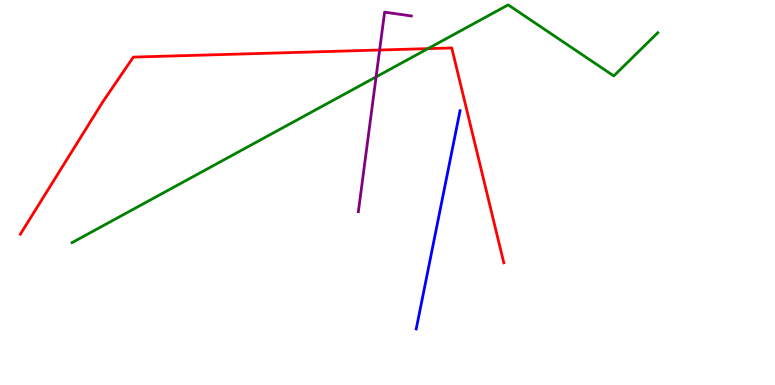[{'lines': ['blue', 'red'], 'intersections': []}, {'lines': ['green', 'red'], 'intersections': [{'x': 5.52, 'y': 8.74}]}, {'lines': ['purple', 'red'], 'intersections': [{'x': 4.9, 'y': 8.7}]}, {'lines': ['blue', 'green'], 'intersections': []}, {'lines': ['blue', 'purple'], 'intersections': []}, {'lines': ['green', 'purple'], 'intersections': [{'x': 4.85, 'y': 8.0}]}]